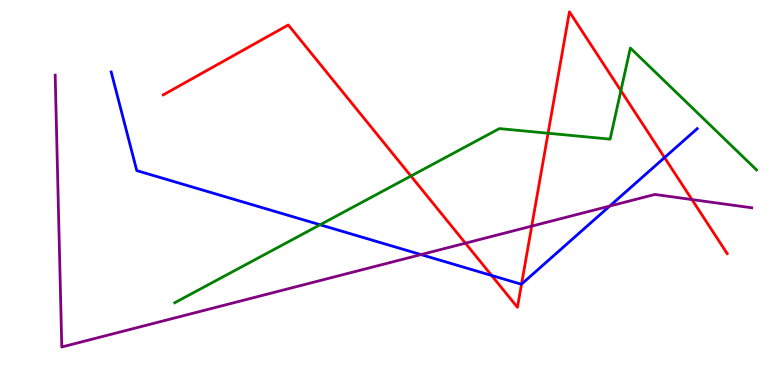[{'lines': ['blue', 'red'], 'intersections': [{'x': 6.34, 'y': 2.85}, {'x': 6.73, 'y': 2.62}, {'x': 8.57, 'y': 5.91}]}, {'lines': ['green', 'red'], 'intersections': [{'x': 5.3, 'y': 5.43}, {'x': 7.07, 'y': 6.54}, {'x': 8.01, 'y': 7.65}]}, {'lines': ['purple', 'red'], 'intersections': [{'x': 6.01, 'y': 3.68}, {'x': 6.86, 'y': 4.13}, {'x': 8.93, 'y': 4.82}]}, {'lines': ['blue', 'green'], 'intersections': [{'x': 4.13, 'y': 4.16}]}, {'lines': ['blue', 'purple'], 'intersections': [{'x': 5.43, 'y': 3.39}, {'x': 7.87, 'y': 4.65}]}, {'lines': ['green', 'purple'], 'intersections': []}]